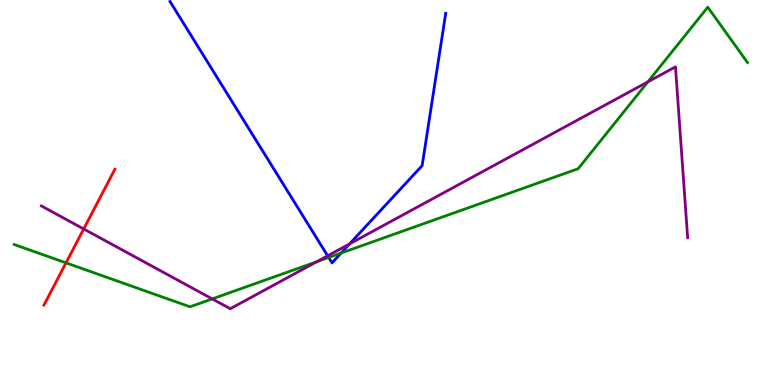[{'lines': ['blue', 'red'], 'intersections': []}, {'lines': ['green', 'red'], 'intersections': [{'x': 0.852, 'y': 3.17}]}, {'lines': ['purple', 'red'], 'intersections': [{'x': 1.08, 'y': 4.05}]}, {'lines': ['blue', 'green'], 'intersections': [{'x': 4.24, 'y': 3.31}, {'x': 4.4, 'y': 3.43}]}, {'lines': ['blue', 'purple'], 'intersections': [{'x': 4.23, 'y': 3.36}, {'x': 4.51, 'y': 3.66}]}, {'lines': ['green', 'purple'], 'intersections': [{'x': 2.74, 'y': 2.24}, {'x': 4.09, 'y': 3.2}, {'x': 8.36, 'y': 7.87}]}]